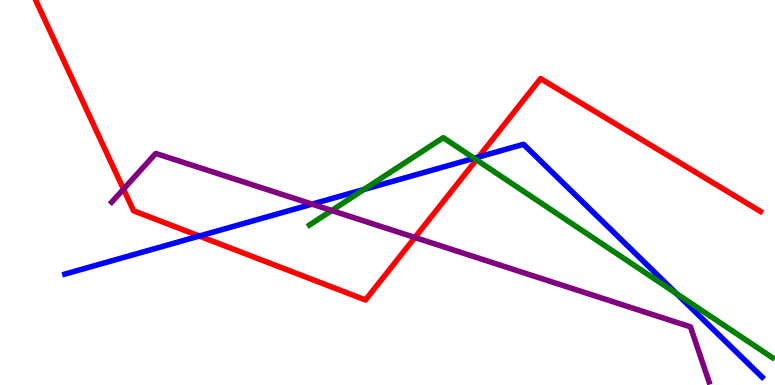[{'lines': ['blue', 'red'], 'intersections': [{'x': 2.57, 'y': 3.87}, {'x': 6.18, 'y': 5.92}]}, {'lines': ['green', 'red'], 'intersections': [{'x': 6.15, 'y': 5.85}]}, {'lines': ['purple', 'red'], 'intersections': [{'x': 1.59, 'y': 5.09}, {'x': 5.35, 'y': 3.83}]}, {'lines': ['blue', 'green'], 'intersections': [{'x': 4.7, 'y': 5.08}, {'x': 6.12, 'y': 5.89}, {'x': 8.73, 'y': 2.38}]}, {'lines': ['blue', 'purple'], 'intersections': [{'x': 4.03, 'y': 4.7}]}, {'lines': ['green', 'purple'], 'intersections': [{'x': 4.28, 'y': 4.53}]}]